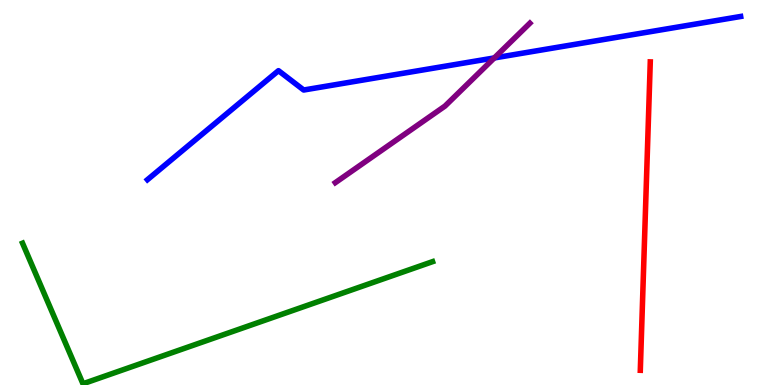[{'lines': ['blue', 'red'], 'intersections': []}, {'lines': ['green', 'red'], 'intersections': []}, {'lines': ['purple', 'red'], 'intersections': []}, {'lines': ['blue', 'green'], 'intersections': []}, {'lines': ['blue', 'purple'], 'intersections': [{'x': 6.38, 'y': 8.5}]}, {'lines': ['green', 'purple'], 'intersections': []}]